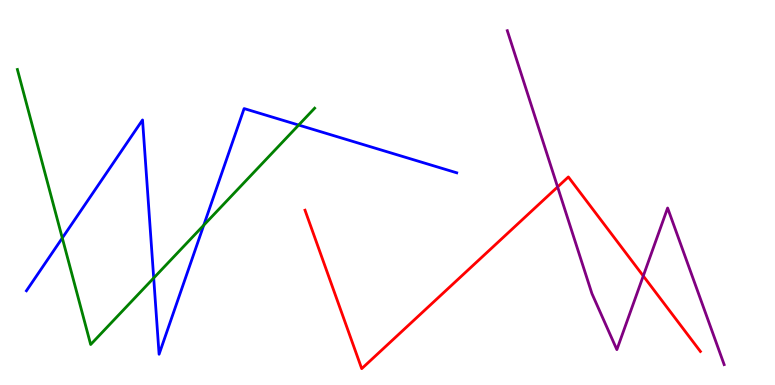[{'lines': ['blue', 'red'], 'intersections': []}, {'lines': ['green', 'red'], 'intersections': []}, {'lines': ['purple', 'red'], 'intersections': [{'x': 7.19, 'y': 5.14}, {'x': 8.3, 'y': 2.83}]}, {'lines': ['blue', 'green'], 'intersections': [{'x': 0.804, 'y': 3.82}, {'x': 1.98, 'y': 2.78}, {'x': 2.63, 'y': 4.15}, {'x': 3.85, 'y': 6.75}]}, {'lines': ['blue', 'purple'], 'intersections': []}, {'lines': ['green', 'purple'], 'intersections': []}]